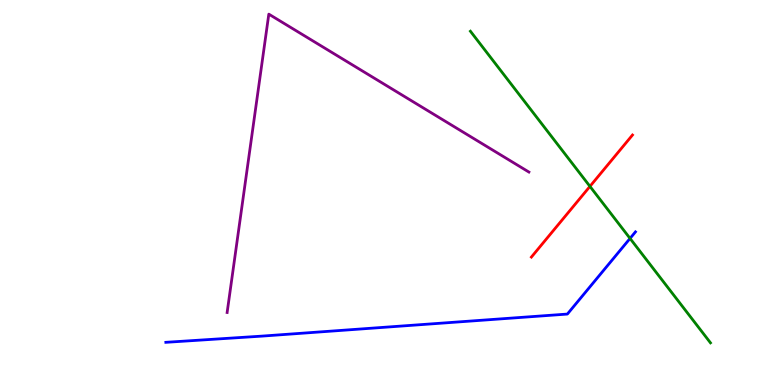[{'lines': ['blue', 'red'], 'intersections': []}, {'lines': ['green', 'red'], 'intersections': [{'x': 7.61, 'y': 5.16}]}, {'lines': ['purple', 'red'], 'intersections': []}, {'lines': ['blue', 'green'], 'intersections': [{'x': 8.13, 'y': 3.81}]}, {'lines': ['blue', 'purple'], 'intersections': []}, {'lines': ['green', 'purple'], 'intersections': []}]